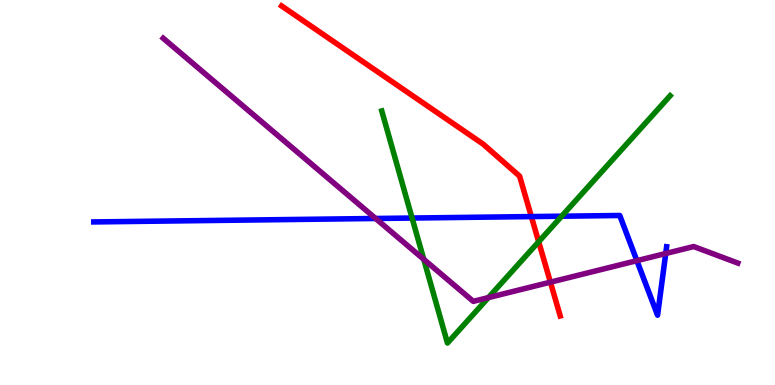[{'lines': ['blue', 'red'], 'intersections': [{'x': 6.86, 'y': 4.37}]}, {'lines': ['green', 'red'], 'intersections': [{'x': 6.95, 'y': 3.72}]}, {'lines': ['purple', 'red'], 'intersections': [{'x': 7.1, 'y': 2.67}]}, {'lines': ['blue', 'green'], 'intersections': [{'x': 5.32, 'y': 4.34}, {'x': 7.25, 'y': 4.38}]}, {'lines': ['blue', 'purple'], 'intersections': [{'x': 4.85, 'y': 4.33}, {'x': 8.22, 'y': 3.23}, {'x': 8.59, 'y': 3.42}]}, {'lines': ['green', 'purple'], 'intersections': [{'x': 5.47, 'y': 3.26}, {'x': 6.3, 'y': 2.27}]}]